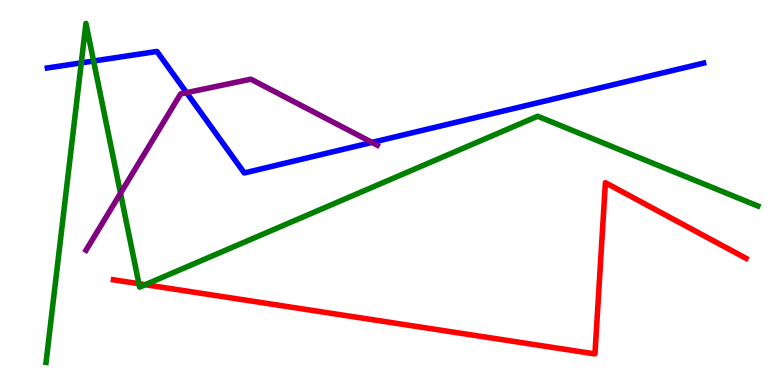[{'lines': ['blue', 'red'], 'intersections': []}, {'lines': ['green', 'red'], 'intersections': [{'x': 1.79, 'y': 2.63}, {'x': 1.87, 'y': 2.61}]}, {'lines': ['purple', 'red'], 'intersections': []}, {'lines': ['blue', 'green'], 'intersections': [{'x': 1.05, 'y': 8.37}, {'x': 1.21, 'y': 8.42}]}, {'lines': ['blue', 'purple'], 'intersections': [{'x': 2.41, 'y': 7.59}, {'x': 4.8, 'y': 6.3}]}, {'lines': ['green', 'purple'], 'intersections': [{'x': 1.55, 'y': 4.98}]}]